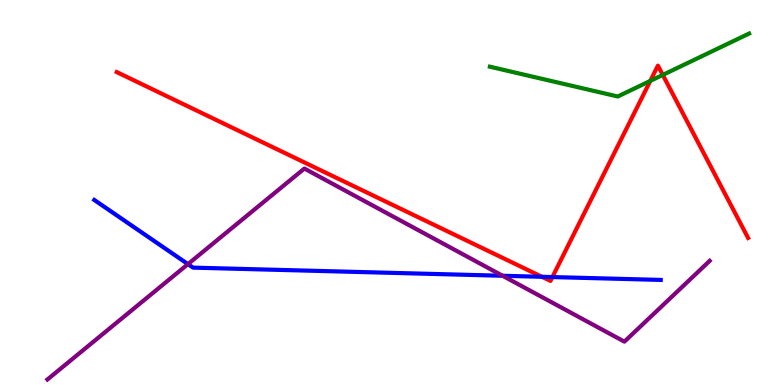[{'lines': ['blue', 'red'], 'intersections': [{'x': 6.99, 'y': 2.81}, {'x': 7.13, 'y': 2.8}]}, {'lines': ['green', 'red'], 'intersections': [{'x': 8.39, 'y': 7.9}, {'x': 8.55, 'y': 8.05}]}, {'lines': ['purple', 'red'], 'intersections': []}, {'lines': ['blue', 'green'], 'intersections': []}, {'lines': ['blue', 'purple'], 'intersections': [{'x': 2.43, 'y': 3.14}, {'x': 6.49, 'y': 2.84}]}, {'lines': ['green', 'purple'], 'intersections': []}]